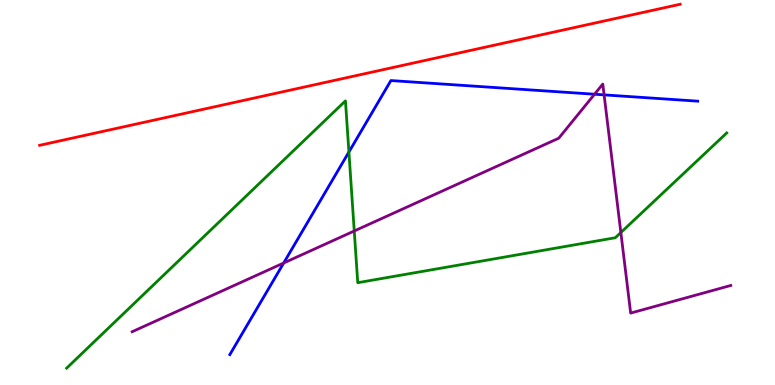[{'lines': ['blue', 'red'], 'intersections': []}, {'lines': ['green', 'red'], 'intersections': []}, {'lines': ['purple', 'red'], 'intersections': []}, {'lines': ['blue', 'green'], 'intersections': [{'x': 4.5, 'y': 6.05}]}, {'lines': ['blue', 'purple'], 'intersections': [{'x': 3.66, 'y': 3.17}, {'x': 7.67, 'y': 7.55}, {'x': 7.79, 'y': 7.54}]}, {'lines': ['green', 'purple'], 'intersections': [{'x': 4.57, 'y': 4.0}, {'x': 8.01, 'y': 3.96}]}]